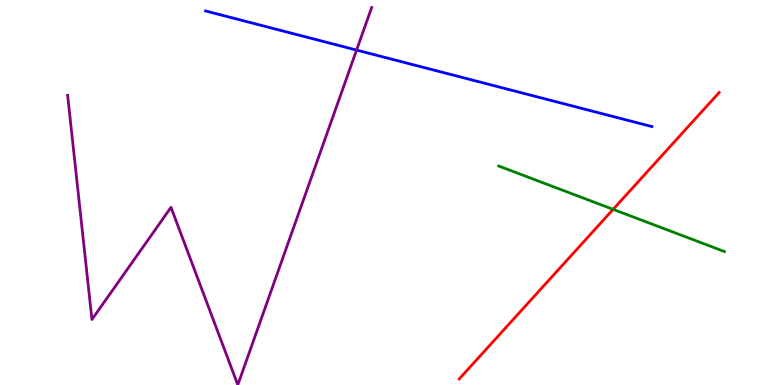[{'lines': ['blue', 'red'], 'intersections': []}, {'lines': ['green', 'red'], 'intersections': [{'x': 7.91, 'y': 4.56}]}, {'lines': ['purple', 'red'], 'intersections': []}, {'lines': ['blue', 'green'], 'intersections': []}, {'lines': ['blue', 'purple'], 'intersections': [{'x': 4.6, 'y': 8.7}]}, {'lines': ['green', 'purple'], 'intersections': []}]